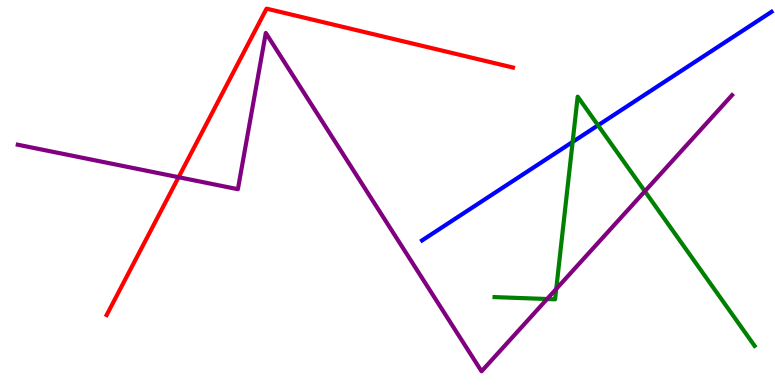[{'lines': ['blue', 'red'], 'intersections': []}, {'lines': ['green', 'red'], 'intersections': []}, {'lines': ['purple', 'red'], 'intersections': [{'x': 2.3, 'y': 5.4}]}, {'lines': ['blue', 'green'], 'intersections': [{'x': 7.39, 'y': 6.31}, {'x': 7.72, 'y': 6.75}]}, {'lines': ['blue', 'purple'], 'intersections': []}, {'lines': ['green', 'purple'], 'intersections': [{'x': 7.06, 'y': 2.23}, {'x': 7.18, 'y': 2.49}, {'x': 8.32, 'y': 5.03}]}]